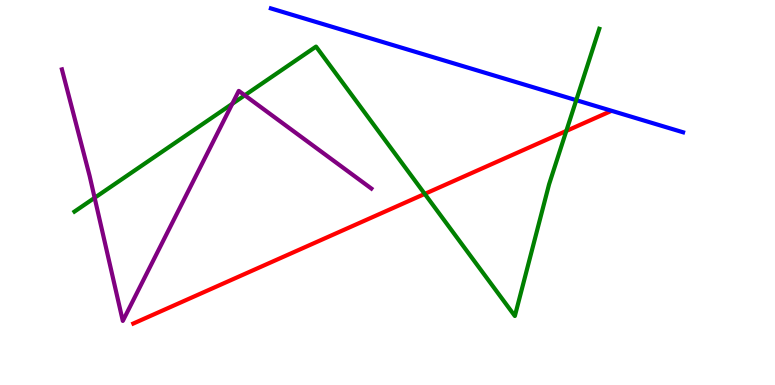[{'lines': ['blue', 'red'], 'intersections': []}, {'lines': ['green', 'red'], 'intersections': [{'x': 5.48, 'y': 4.96}, {'x': 7.31, 'y': 6.6}]}, {'lines': ['purple', 'red'], 'intersections': []}, {'lines': ['blue', 'green'], 'intersections': [{'x': 7.44, 'y': 7.4}]}, {'lines': ['blue', 'purple'], 'intersections': []}, {'lines': ['green', 'purple'], 'intersections': [{'x': 1.22, 'y': 4.86}, {'x': 3.0, 'y': 7.3}, {'x': 3.16, 'y': 7.52}]}]